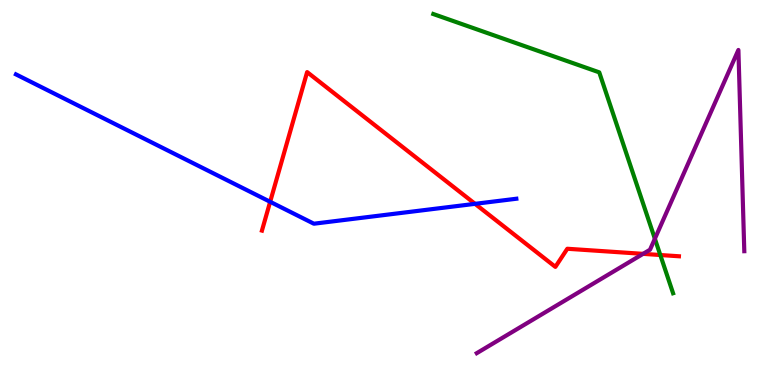[{'lines': ['blue', 'red'], 'intersections': [{'x': 3.49, 'y': 4.76}, {'x': 6.13, 'y': 4.71}]}, {'lines': ['green', 'red'], 'intersections': [{'x': 8.52, 'y': 3.38}]}, {'lines': ['purple', 'red'], 'intersections': [{'x': 8.3, 'y': 3.41}]}, {'lines': ['blue', 'green'], 'intersections': []}, {'lines': ['blue', 'purple'], 'intersections': []}, {'lines': ['green', 'purple'], 'intersections': [{'x': 8.45, 'y': 3.8}]}]